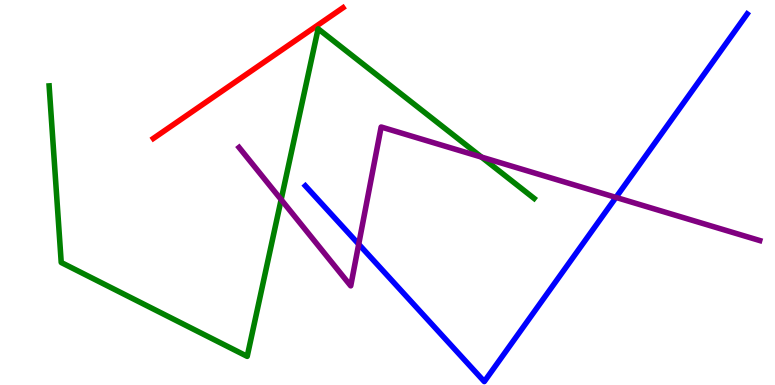[{'lines': ['blue', 'red'], 'intersections': []}, {'lines': ['green', 'red'], 'intersections': []}, {'lines': ['purple', 'red'], 'intersections': []}, {'lines': ['blue', 'green'], 'intersections': []}, {'lines': ['blue', 'purple'], 'intersections': [{'x': 4.63, 'y': 3.66}, {'x': 7.95, 'y': 4.87}]}, {'lines': ['green', 'purple'], 'intersections': [{'x': 3.63, 'y': 4.82}, {'x': 6.21, 'y': 5.92}]}]